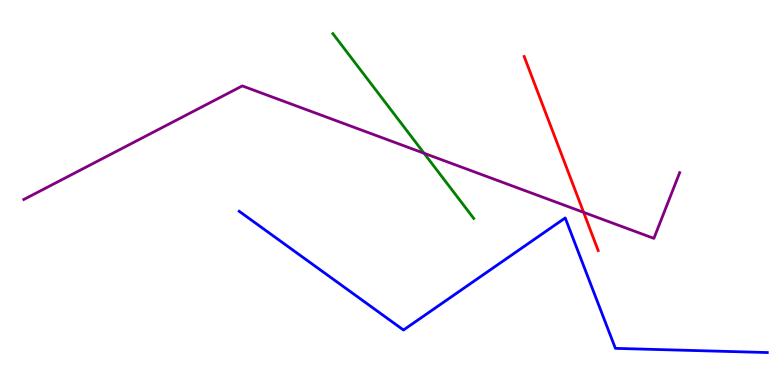[{'lines': ['blue', 'red'], 'intersections': []}, {'lines': ['green', 'red'], 'intersections': []}, {'lines': ['purple', 'red'], 'intersections': [{'x': 7.53, 'y': 4.48}]}, {'lines': ['blue', 'green'], 'intersections': []}, {'lines': ['blue', 'purple'], 'intersections': []}, {'lines': ['green', 'purple'], 'intersections': [{'x': 5.47, 'y': 6.02}]}]